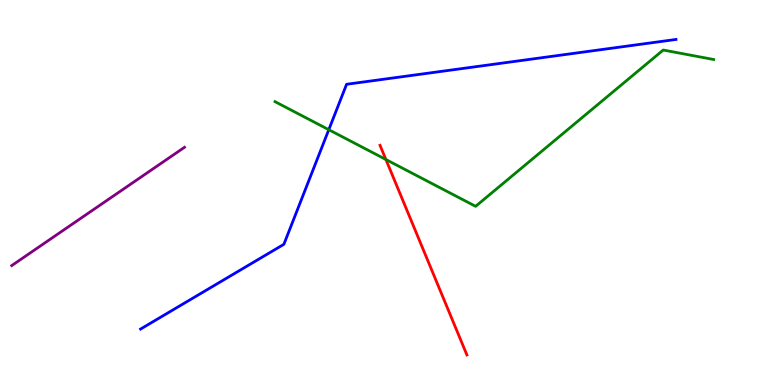[{'lines': ['blue', 'red'], 'intersections': []}, {'lines': ['green', 'red'], 'intersections': [{'x': 4.98, 'y': 5.86}]}, {'lines': ['purple', 'red'], 'intersections': []}, {'lines': ['blue', 'green'], 'intersections': [{'x': 4.24, 'y': 6.63}]}, {'lines': ['blue', 'purple'], 'intersections': []}, {'lines': ['green', 'purple'], 'intersections': []}]